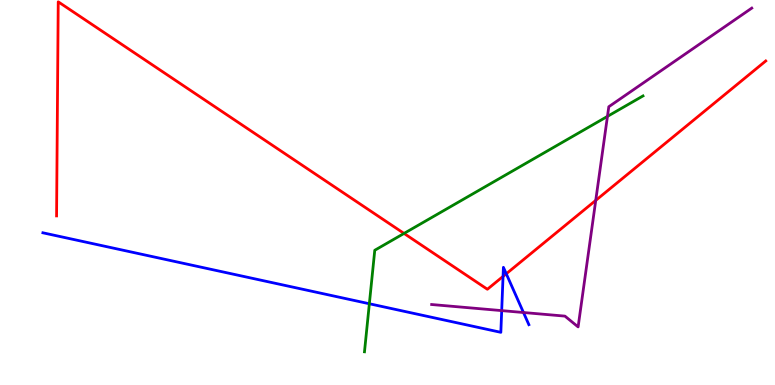[{'lines': ['blue', 'red'], 'intersections': [{'x': 6.49, 'y': 2.82}, {'x': 6.53, 'y': 2.89}]}, {'lines': ['green', 'red'], 'intersections': [{'x': 5.21, 'y': 3.94}]}, {'lines': ['purple', 'red'], 'intersections': [{'x': 7.69, 'y': 4.8}]}, {'lines': ['blue', 'green'], 'intersections': [{'x': 4.77, 'y': 2.11}]}, {'lines': ['blue', 'purple'], 'intersections': [{'x': 6.47, 'y': 1.93}, {'x': 6.75, 'y': 1.88}]}, {'lines': ['green', 'purple'], 'intersections': [{'x': 7.84, 'y': 6.98}]}]